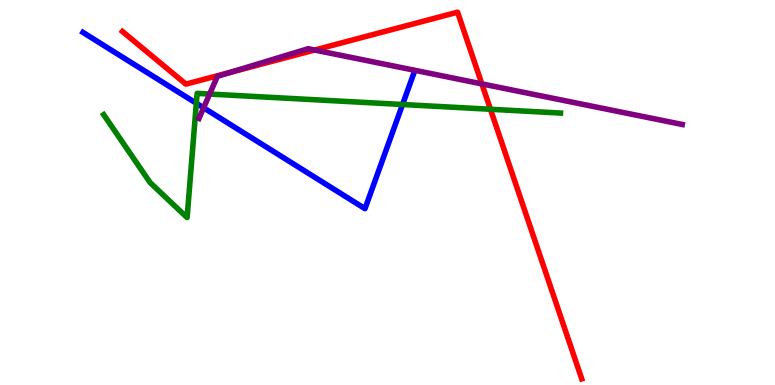[{'lines': ['blue', 'red'], 'intersections': []}, {'lines': ['green', 'red'], 'intersections': [{'x': 6.33, 'y': 7.16}]}, {'lines': ['purple', 'red'], 'intersections': [{'x': 2.97, 'y': 8.12}, {'x': 4.06, 'y': 8.7}, {'x': 6.22, 'y': 7.82}]}, {'lines': ['blue', 'green'], 'intersections': [{'x': 2.53, 'y': 7.32}, {'x': 5.19, 'y': 7.29}]}, {'lines': ['blue', 'purple'], 'intersections': [{'x': 2.63, 'y': 7.2}]}, {'lines': ['green', 'purple'], 'intersections': [{'x': 2.7, 'y': 7.56}]}]